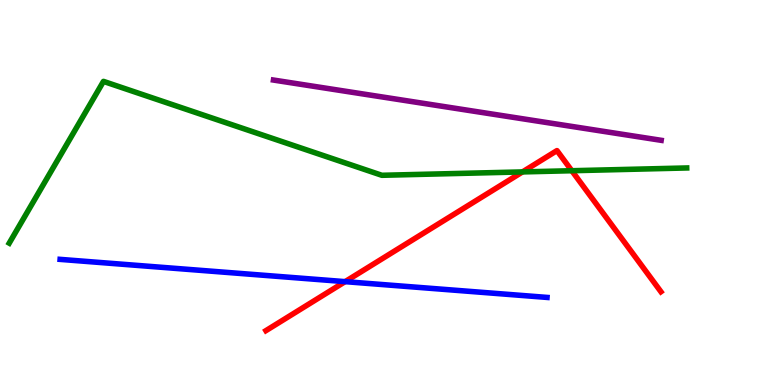[{'lines': ['blue', 'red'], 'intersections': [{'x': 4.45, 'y': 2.68}]}, {'lines': ['green', 'red'], 'intersections': [{'x': 6.74, 'y': 5.53}, {'x': 7.38, 'y': 5.57}]}, {'lines': ['purple', 'red'], 'intersections': []}, {'lines': ['blue', 'green'], 'intersections': []}, {'lines': ['blue', 'purple'], 'intersections': []}, {'lines': ['green', 'purple'], 'intersections': []}]